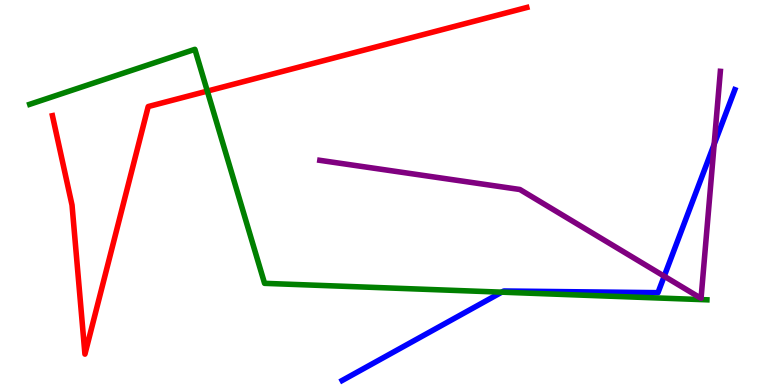[{'lines': ['blue', 'red'], 'intersections': []}, {'lines': ['green', 'red'], 'intersections': [{'x': 2.68, 'y': 7.63}]}, {'lines': ['purple', 'red'], 'intersections': []}, {'lines': ['blue', 'green'], 'intersections': [{'x': 6.47, 'y': 2.41}]}, {'lines': ['blue', 'purple'], 'intersections': [{'x': 8.57, 'y': 2.83}, {'x': 9.21, 'y': 6.25}]}, {'lines': ['green', 'purple'], 'intersections': []}]